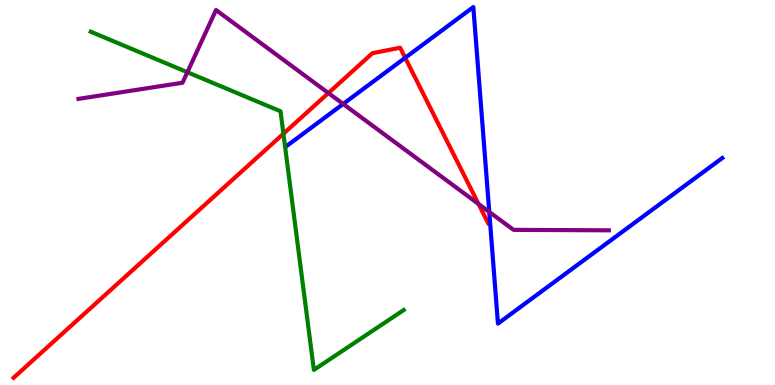[{'lines': ['blue', 'red'], 'intersections': [{'x': 5.23, 'y': 8.5}]}, {'lines': ['green', 'red'], 'intersections': [{'x': 3.66, 'y': 6.53}]}, {'lines': ['purple', 'red'], 'intersections': [{'x': 4.24, 'y': 7.58}, {'x': 6.17, 'y': 4.7}]}, {'lines': ['blue', 'green'], 'intersections': []}, {'lines': ['blue', 'purple'], 'intersections': [{'x': 4.43, 'y': 7.3}, {'x': 6.31, 'y': 4.5}]}, {'lines': ['green', 'purple'], 'intersections': [{'x': 2.42, 'y': 8.12}]}]